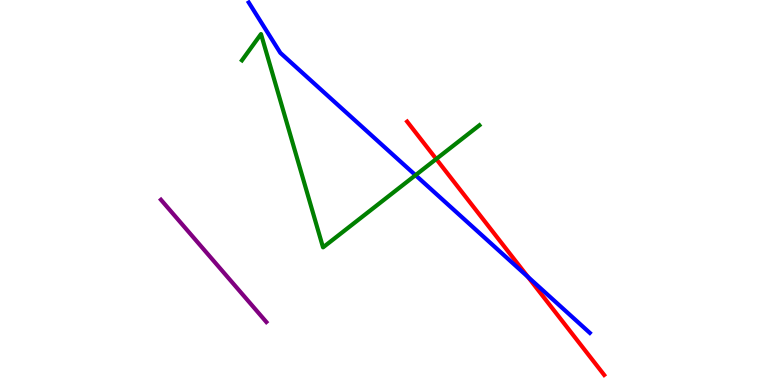[{'lines': ['blue', 'red'], 'intersections': [{'x': 6.81, 'y': 2.81}]}, {'lines': ['green', 'red'], 'intersections': [{'x': 5.63, 'y': 5.87}]}, {'lines': ['purple', 'red'], 'intersections': []}, {'lines': ['blue', 'green'], 'intersections': [{'x': 5.36, 'y': 5.45}]}, {'lines': ['blue', 'purple'], 'intersections': []}, {'lines': ['green', 'purple'], 'intersections': []}]